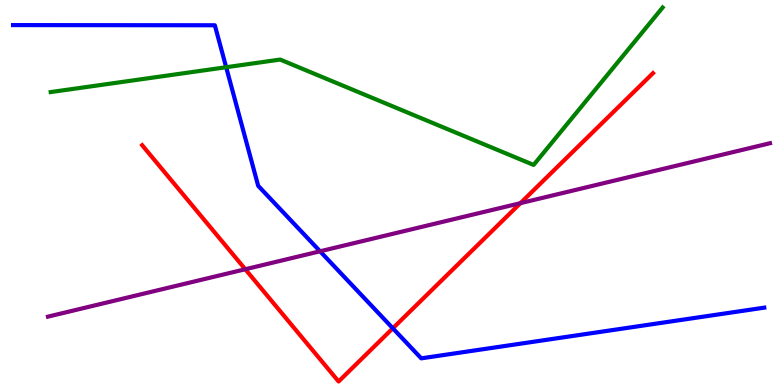[{'lines': ['blue', 'red'], 'intersections': [{'x': 5.07, 'y': 1.47}]}, {'lines': ['green', 'red'], 'intersections': []}, {'lines': ['purple', 'red'], 'intersections': [{'x': 3.17, 'y': 3.01}, {'x': 6.72, 'y': 4.72}]}, {'lines': ['blue', 'green'], 'intersections': [{'x': 2.92, 'y': 8.25}]}, {'lines': ['blue', 'purple'], 'intersections': [{'x': 4.13, 'y': 3.47}]}, {'lines': ['green', 'purple'], 'intersections': []}]